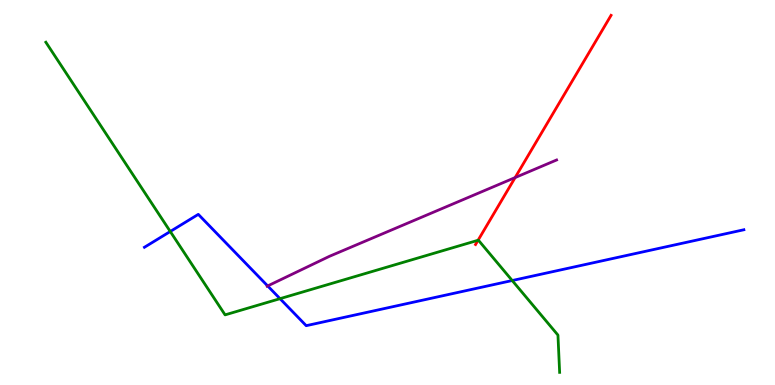[{'lines': ['blue', 'red'], 'intersections': []}, {'lines': ['green', 'red'], 'intersections': [{'x': 6.17, 'y': 3.76}]}, {'lines': ['purple', 'red'], 'intersections': [{'x': 6.65, 'y': 5.39}]}, {'lines': ['blue', 'green'], 'intersections': [{'x': 2.2, 'y': 3.99}, {'x': 3.61, 'y': 2.24}, {'x': 6.61, 'y': 2.71}]}, {'lines': ['blue', 'purple'], 'intersections': [{'x': 3.45, 'y': 2.57}]}, {'lines': ['green', 'purple'], 'intersections': []}]